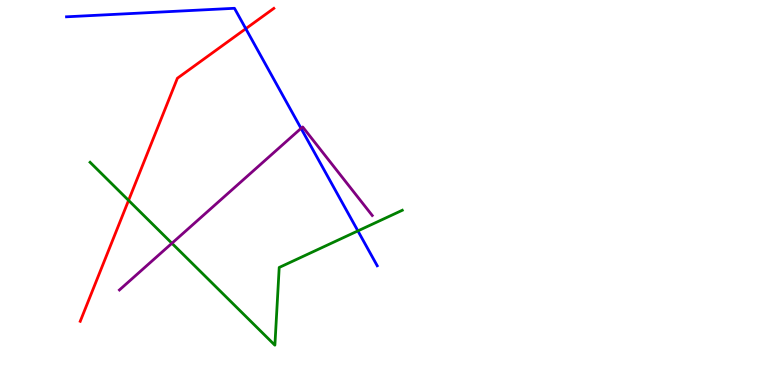[{'lines': ['blue', 'red'], 'intersections': [{'x': 3.17, 'y': 9.25}]}, {'lines': ['green', 'red'], 'intersections': [{'x': 1.66, 'y': 4.8}]}, {'lines': ['purple', 'red'], 'intersections': []}, {'lines': ['blue', 'green'], 'intersections': [{'x': 4.62, 'y': 4.0}]}, {'lines': ['blue', 'purple'], 'intersections': [{'x': 3.88, 'y': 6.67}]}, {'lines': ['green', 'purple'], 'intersections': [{'x': 2.22, 'y': 3.68}]}]